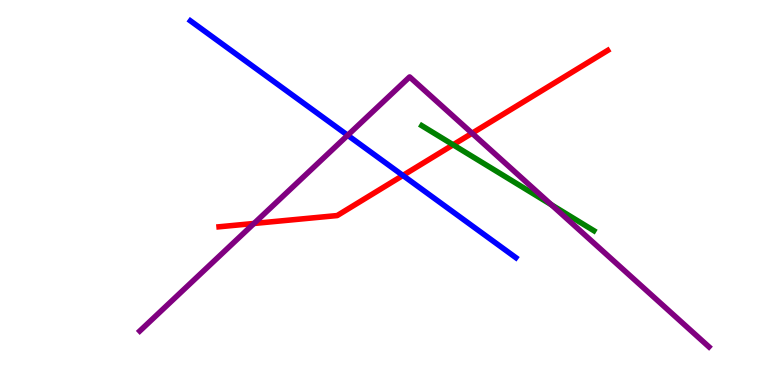[{'lines': ['blue', 'red'], 'intersections': [{'x': 5.2, 'y': 5.44}]}, {'lines': ['green', 'red'], 'intersections': [{'x': 5.85, 'y': 6.24}]}, {'lines': ['purple', 'red'], 'intersections': [{'x': 3.28, 'y': 4.2}, {'x': 6.09, 'y': 6.54}]}, {'lines': ['blue', 'green'], 'intersections': []}, {'lines': ['blue', 'purple'], 'intersections': [{'x': 4.49, 'y': 6.49}]}, {'lines': ['green', 'purple'], 'intersections': [{'x': 7.11, 'y': 4.68}]}]